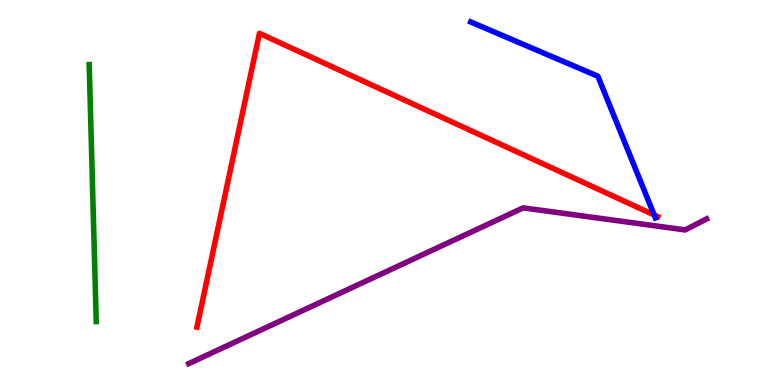[{'lines': ['blue', 'red'], 'intersections': [{'x': 8.44, 'y': 4.42}]}, {'lines': ['green', 'red'], 'intersections': []}, {'lines': ['purple', 'red'], 'intersections': []}, {'lines': ['blue', 'green'], 'intersections': []}, {'lines': ['blue', 'purple'], 'intersections': []}, {'lines': ['green', 'purple'], 'intersections': []}]